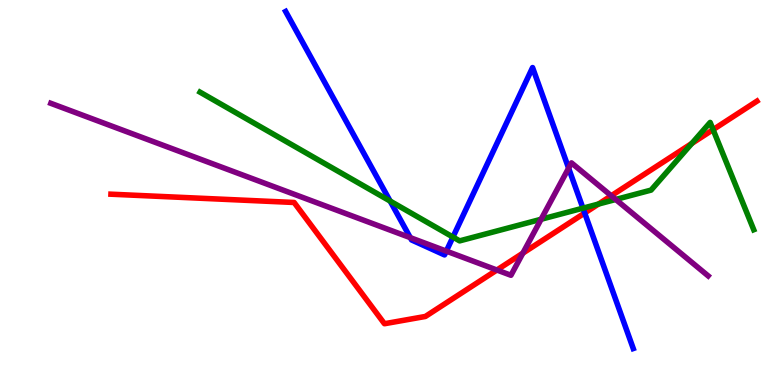[{'lines': ['blue', 'red'], 'intersections': [{'x': 7.54, 'y': 4.47}]}, {'lines': ['green', 'red'], 'intersections': [{'x': 7.72, 'y': 4.7}, {'x': 8.93, 'y': 6.27}, {'x': 9.2, 'y': 6.63}]}, {'lines': ['purple', 'red'], 'intersections': [{'x': 6.41, 'y': 2.99}, {'x': 6.75, 'y': 3.42}, {'x': 7.89, 'y': 4.92}]}, {'lines': ['blue', 'green'], 'intersections': [{'x': 5.03, 'y': 4.78}, {'x': 5.84, 'y': 3.84}, {'x': 7.52, 'y': 4.59}]}, {'lines': ['blue', 'purple'], 'intersections': [{'x': 5.29, 'y': 3.83}, {'x': 5.76, 'y': 3.48}, {'x': 7.34, 'y': 5.63}]}, {'lines': ['green', 'purple'], 'intersections': [{'x': 6.98, 'y': 4.3}, {'x': 7.94, 'y': 4.82}]}]